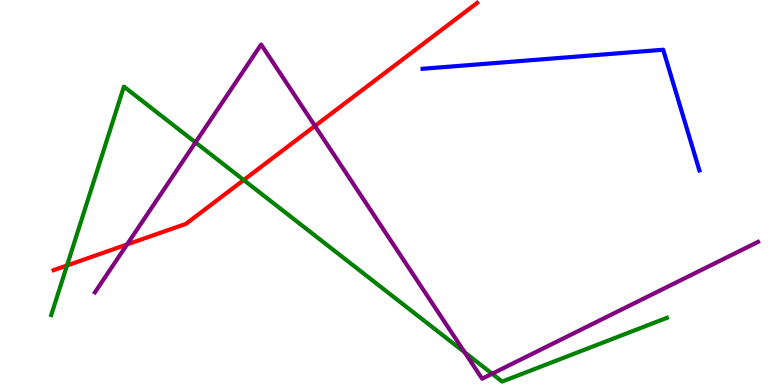[{'lines': ['blue', 'red'], 'intersections': []}, {'lines': ['green', 'red'], 'intersections': [{'x': 0.865, 'y': 3.1}, {'x': 3.14, 'y': 5.32}]}, {'lines': ['purple', 'red'], 'intersections': [{'x': 1.64, 'y': 3.65}, {'x': 4.06, 'y': 6.73}]}, {'lines': ['blue', 'green'], 'intersections': []}, {'lines': ['blue', 'purple'], 'intersections': []}, {'lines': ['green', 'purple'], 'intersections': [{'x': 2.52, 'y': 6.3}, {'x': 6.0, 'y': 0.849}, {'x': 6.35, 'y': 0.293}]}]